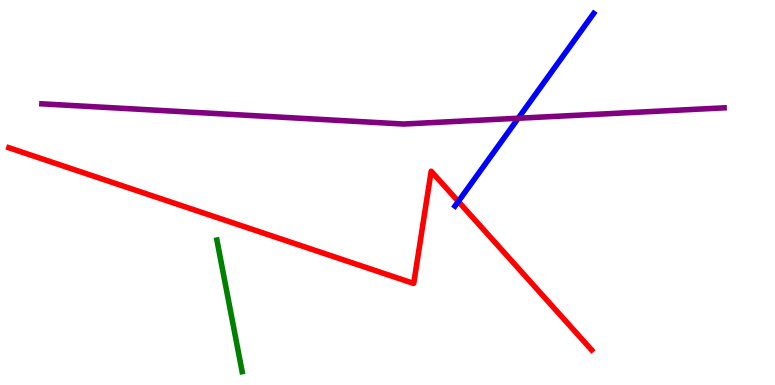[{'lines': ['blue', 'red'], 'intersections': [{'x': 5.91, 'y': 4.77}]}, {'lines': ['green', 'red'], 'intersections': []}, {'lines': ['purple', 'red'], 'intersections': []}, {'lines': ['blue', 'green'], 'intersections': []}, {'lines': ['blue', 'purple'], 'intersections': [{'x': 6.69, 'y': 6.93}]}, {'lines': ['green', 'purple'], 'intersections': []}]